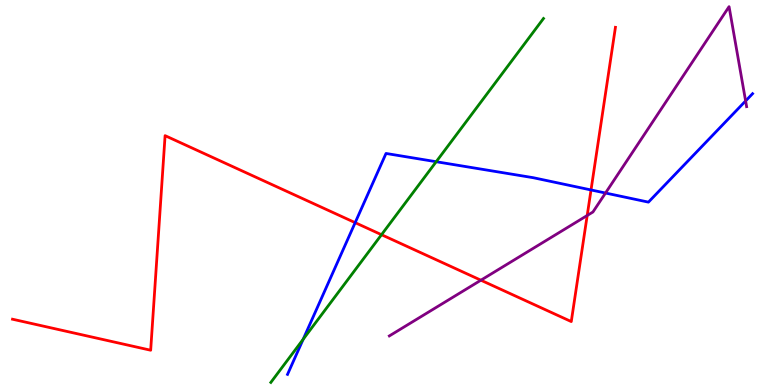[{'lines': ['blue', 'red'], 'intersections': [{'x': 4.58, 'y': 4.22}, {'x': 7.63, 'y': 5.07}]}, {'lines': ['green', 'red'], 'intersections': [{'x': 4.92, 'y': 3.9}]}, {'lines': ['purple', 'red'], 'intersections': [{'x': 6.21, 'y': 2.72}, {'x': 7.58, 'y': 4.4}]}, {'lines': ['blue', 'green'], 'intersections': [{'x': 3.91, 'y': 1.19}, {'x': 5.63, 'y': 5.8}]}, {'lines': ['blue', 'purple'], 'intersections': [{'x': 7.81, 'y': 4.99}, {'x': 9.62, 'y': 7.38}]}, {'lines': ['green', 'purple'], 'intersections': []}]